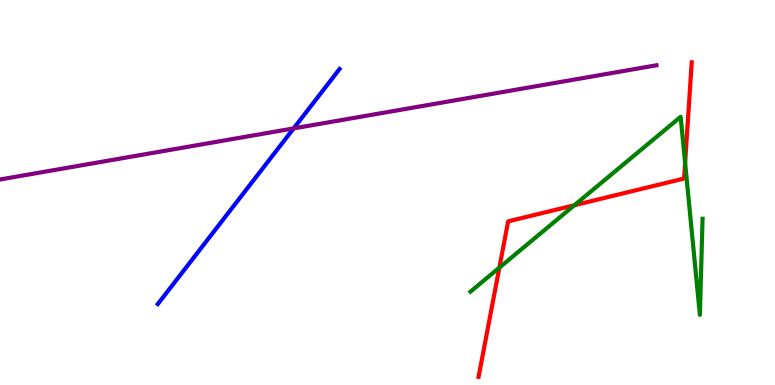[{'lines': ['blue', 'red'], 'intersections': []}, {'lines': ['green', 'red'], 'intersections': [{'x': 6.44, 'y': 3.05}, {'x': 7.41, 'y': 4.67}, {'x': 8.84, 'y': 5.77}]}, {'lines': ['purple', 'red'], 'intersections': []}, {'lines': ['blue', 'green'], 'intersections': []}, {'lines': ['blue', 'purple'], 'intersections': [{'x': 3.79, 'y': 6.66}]}, {'lines': ['green', 'purple'], 'intersections': []}]